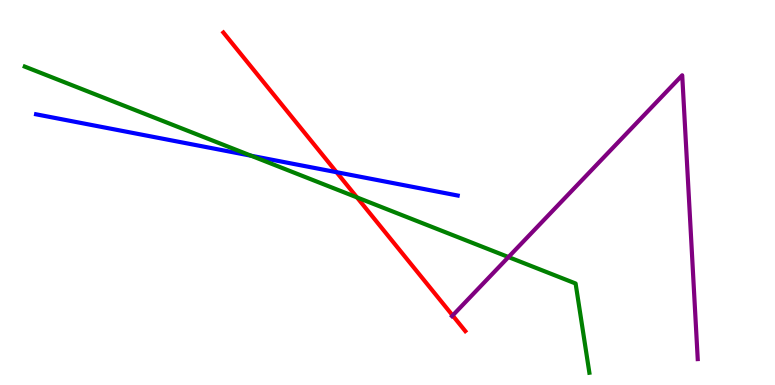[{'lines': ['blue', 'red'], 'intersections': [{'x': 4.34, 'y': 5.53}]}, {'lines': ['green', 'red'], 'intersections': [{'x': 4.61, 'y': 4.87}]}, {'lines': ['purple', 'red'], 'intersections': [{'x': 5.84, 'y': 1.81}]}, {'lines': ['blue', 'green'], 'intersections': [{'x': 3.24, 'y': 5.95}]}, {'lines': ['blue', 'purple'], 'intersections': []}, {'lines': ['green', 'purple'], 'intersections': [{'x': 6.56, 'y': 3.32}]}]